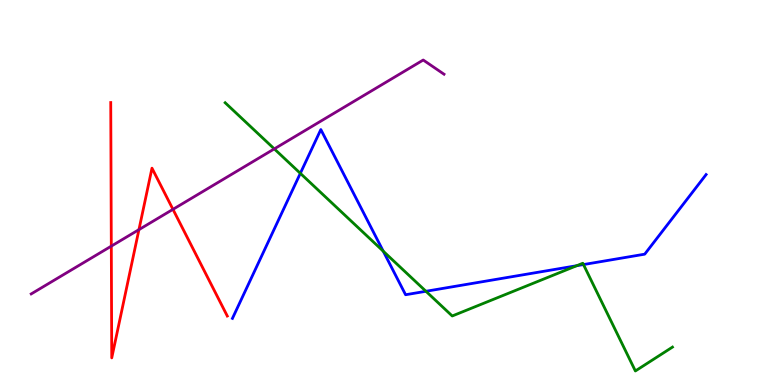[{'lines': ['blue', 'red'], 'intersections': []}, {'lines': ['green', 'red'], 'intersections': []}, {'lines': ['purple', 'red'], 'intersections': [{'x': 1.44, 'y': 3.61}, {'x': 1.79, 'y': 4.04}, {'x': 2.23, 'y': 4.56}]}, {'lines': ['blue', 'green'], 'intersections': [{'x': 3.88, 'y': 5.5}, {'x': 4.95, 'y': 3.48}, {'x': 5.5, 'y': 2.43}, {'x': 7.44, 'y': 3.1}, {'x': 7.53, 'y': 3.13}]}, {'lines': ['blue', 'purple'], 'intersections': []}, {'lines': ['green', 'purple'], 'intersections': [{'x': 3.54, 'y': 6.13}]}]